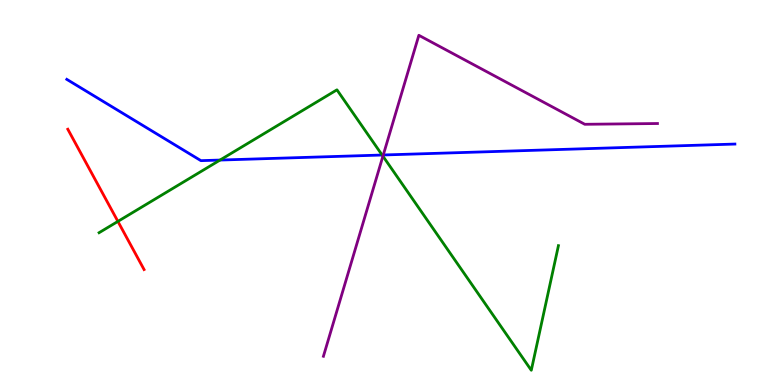[{'lines': ['blue', 'red'], 'intersections': []}, {'lines': ['green', 'red'], 'intersections': [{'x': 1.52, 'y': 4.25}]}, {'lines': ['purple', 'red'], 'intersections': []}, {'lines': ['blue', 'green'], 'intersections': [{'x': 2.84, 'y': 5.84}, {'x': 4.93, 'y': 5.97}]}, {'lines': ['blue', 'purple'], 'intersections': [{'x': 4.95, 'y': 5.97}]}, {'lines': ['green', 'purple'], 'intersections': [{'x': 4.94, 'y': 5.94}]}]